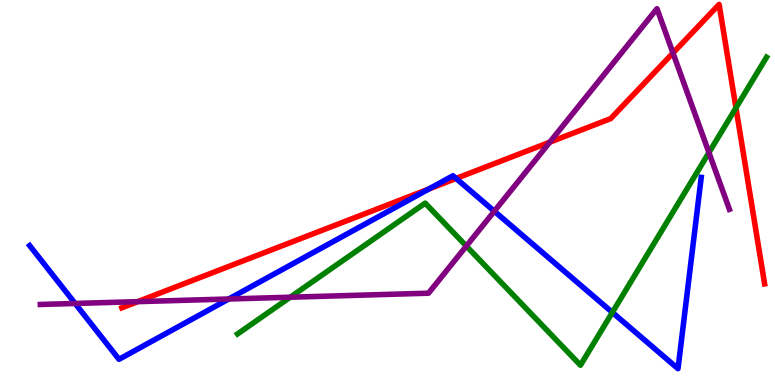[{'lines': ['blue', 'red'], 'intersections': [{'x': 5.53, 'y': 5.09}, {'x': 5.88, 'y': 5.36}]}, {'lines': ['green', 'red'], 'intersections': [{'x': 9.5, 'y': 7.2}]}, {'lines': ['purple', 'red'], 'intersections': [{'x': 1.78, 'y': 2.17}, {'x': 7.09, 'y': 6.31}, {'x': 8.68, 'y': 8.62}]}, {'lines': ['blue', 'green'], 'intersections': [{'x': 7.9, 'y': 1.89}]}, {'lines': ['blue', 'purple'], 'intersections': [{'x': 0.969, 'y': 2.12}, {'x': 2.95, 'y': 2.23}, {'x': 6.38, 'y': 4.51}]}, {'lines': ['green', 'purple'], 'intersections': [{'x': 3.74, 'y': 2.28}, {'x': 6.02, 'y': 3.61}, {'x': 9.15, 'y': 6.04}]}]